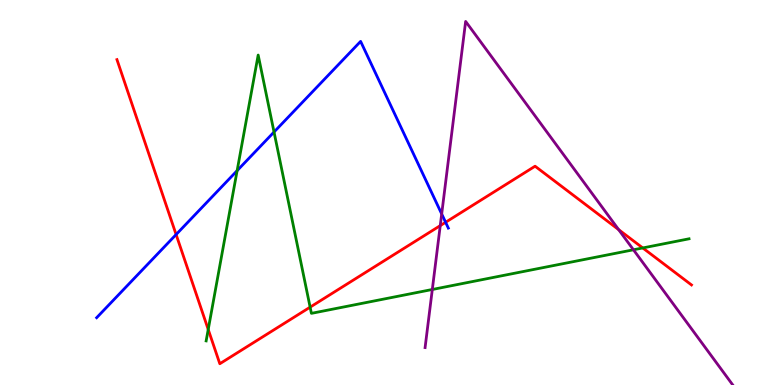[{'lines': ['blue', 'red'], 'intersections': [{'x': 2.27, 'y': 3.91}, {'x': 5.75, 'y': 4.23}]}, {'lines': ['green', 'red'], 'intersections': [{'x': 2.69, 'y': 1.44}, {'x': 4.0, 'y': 2.02}, {'x': 8.29, 'y': 3.56}]}, {'lines': ['purple', 'red'], 'intersections': [{'x': 5.68, 'y': 4.14}, {'x': 7.98, 'y': 4.04}]}, {'lines': ['blue', 'green'], 'intersections': [{'x': 3.06, 'y': 5.57}, {'x': 3.54, 'y': 6.57}]}, {'lines': ['blue', 'purple'], 'intersections': [{'x': 5.7, 'y': 4.44}]}, {'lines': ['green', 'purple'], 'intersections': [{'x': 5.58, 'y': 2.48}, {'x': 8.17, 'y': 3.51}]}]